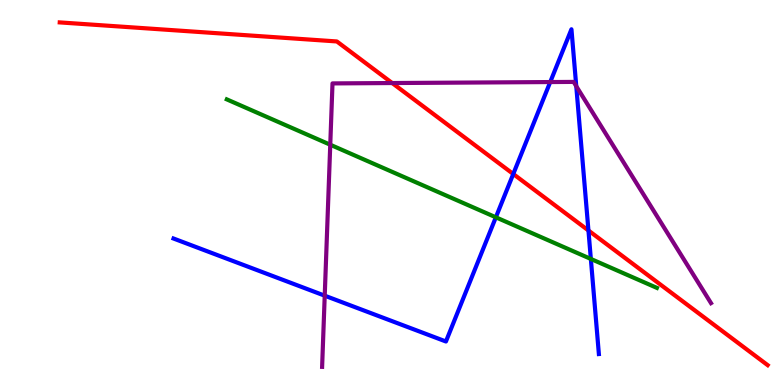[{'lines': ['blue', 'red'], 'intersections': [{'x': 6.62, 'y': 5.48}, {'x': 7.59, 'y': 4.01}]}, {'lines': ['green', 'red'], 'intersections': []}, {'lines': ['purple', 'red'], 'intersections': [{'x': 5.06, 'y': 7.84}]}, {'lines': ['blue', 'green'], 'intersections': [{'x': 6.4, 'y': 4.36}, {'x': 7.62, 'y': 3.27}]}, {'lines': ['blue', 'purple'], 'intersections': [{'x': 4.19, 'y': 2.32}, {'x': 7.1, 'y': 7.87}, {'x': 7.44, 'y': 7.76}]}, {'lines': ['green', 'purple'], 'intersections': [{'x': 4.26, 'y': 6.24}]}]